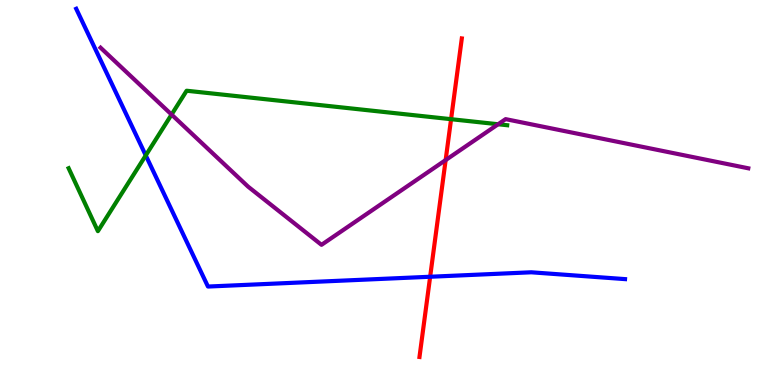[{'lines': ['blue', 'red'], 'intersections': [{'x': 5.55, 'y': 2.81}]}, {'lines': ['green', 'red'], 'intersections': [{'x': 5.82, 'y': 6.9}]}, {'lines': ['purple', 'red'], 'intersections': [{'x': 5.75, 'y': 5.84}]}, {'lines': ['blue', 'green'], 'intersections': [{'x': 1.88, 'y': 5.96}]}, {'lines': ['blue', 'purple'], 'intersections': []}, {'lines': ['green', 'purple'], 'intersections': [{'x': 2.21, 'y': 7.02}, {'x': 6.43, 'y': 6.77}]}]